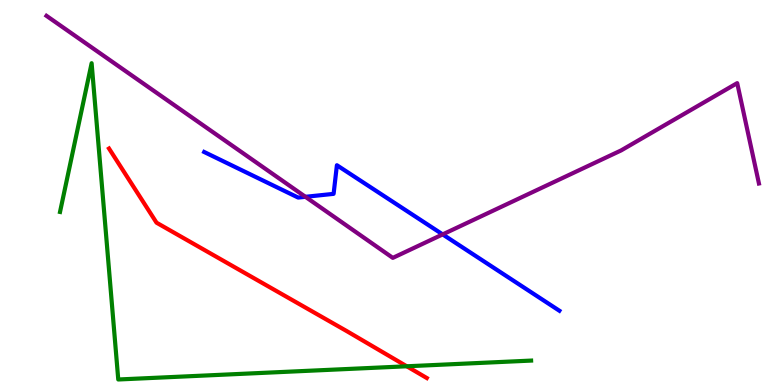[{'lines': ['blue', 'red'], 'intersections': []}, {'lines': ['green', 'red'], 'intersections': [{'x': 5.25, 'y': 0.486}]}, {'lines': ['purple', 'red'], 'intersections': []}, {'lines': ['blue', 'green'], 'intersections': []}, {'lines': ['blue', 'purple'], 'intersections': [{'x': 3.94, 'y': 4.89}, {'x': 5.71, 'y': 3.91}]}, {'lines': ['green', 'purple'], 'intersections': []}]